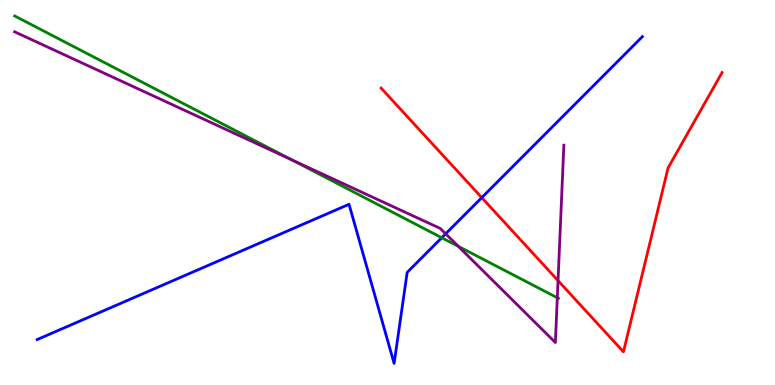[{'lines': ['blue', 'red'], 'intersections': [{'x': 6.22, 'y': 4.87}]}, {'lines': ['green', 'red'], 'intersections': []}, {'lines': ['purple', 'red'], 'intersections': [{'x': 7.2, 'y': 2.71}]}, {'lines': ['blue', 'green'], 'intersections': [{'x': 5.7, 'y': 3.83}]}, {'lines': ['blue', 'purple'], 'intersections': [{'x': 5.75, 'y': 3.93}]}, {'lines': ['green', 'purple'], 'intersections': [{'x': 3.76, 'y': 5.85}, {'x': 5.91, 'y': 3.6}, {'x': 7.19, 'y': 2.27}]}]